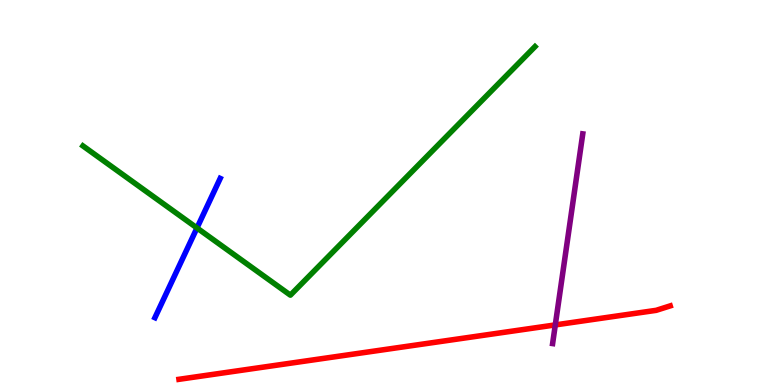[{'lines': ['blue', 'red'], 'intersections': []}, {'lines': ['green', 'red'], 'intersections': []}, {'lines': ['purple', 'red'], 'intersections': [{'x': 7.17, 'y': 1.56}]}, {'lines': ['blue', 'green'], 'intersections': [{'x': 2.54, 'y': 4.08}]}, {'lines': ['blue', 'purple'], 'intersections': []}, {'lines': ['green', 'purple'], 'intersections': []}]